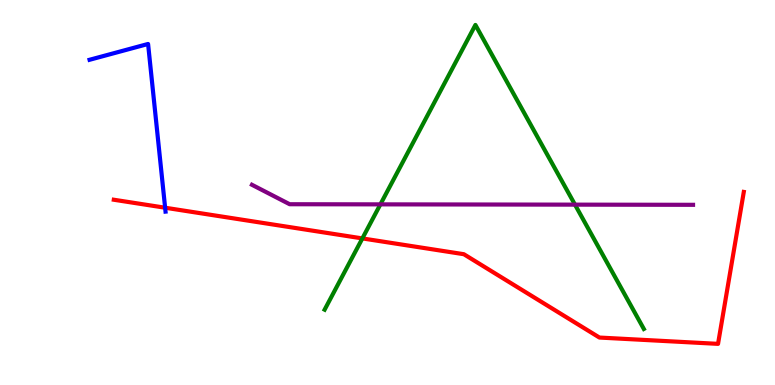[{'lines': ['blue', 'red'], 'intersections': [{'x': 2.13, 'y': 4.6}]}, {'lines': ['green', 'red'], 'intersections': [{'x': 4.68, 'y': 3.81}]}, {'lines': ['purple', 'red'], 'intersections': []}, {'lines': ['blue', 'green'], 'intersections': []}, {'lines': ['blue', 'purple'], 'intersections': []}, {'lines': ['green', 'purple'], 'intersections': [{'x': 4.91, 'y': 4.69}, {'x': 7.42, 'y': 4.68}]}]